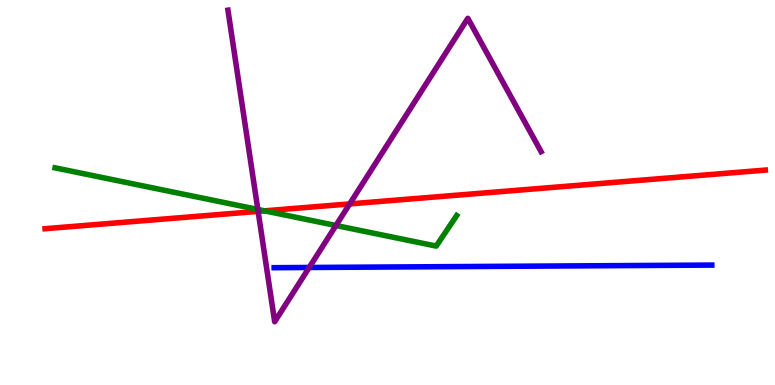[{'lines': ['blue', 'red'], 'intersections': []}, {'lines': ['green', 'red'], 'intersections': [{'x': 3.41, 'y': 4.52}]}, {'lines': ['purple', 'red'], 'intersections': [{'x': 3.33, 'y': 4.51}, {'x': 4.51, 'y': 4.7}]}, {'lines': ['blue', 'green'], 'intersections': []}, {'lines': ['blue', 'purple'], 'intersections': [{'x': 3.99, 'y': 3.05}]}, {'lines': ['green', 'purple'], 'intersections': [{'x': 3.33, 'y': 4.56}, {'x': 4.33, 'y': 4.14}]}]